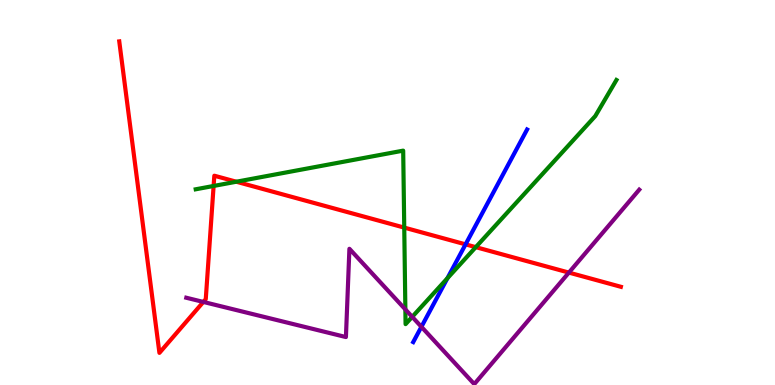[{'lines': ['blue', 'red'], 'intersections': [{'x': 6.01, 'y': 3.65}]}, {'lines': ['green', 'red'], 'intersections': [{'x': 2.76, 'y': 5.17}, {'x': 3.05, 'y': 5.28}, {'x': 5.22, 'y': 4.09}, {'x': 6.14, 'y': 3.58}]}, {'lines': ['purple', 'red'], 'intersections': [{'x': 2.62, 'y': 2.16}, {'x': 7.34, 'y': 2.92}]}, {'lines': ['blue', 'green'], 'intersections': [{'x': 5.77, 'y': 2.77}]}, {'lines': ['blue', 'purple'], 'intersections': [{'x': 5.44, 'y': 1.51}]}, {'lines': ['green', 'purple'], 'intersections': [{'x': 5.23, 'y': 1.96}, {'x': 5.32, 'y': 1.77}]}]